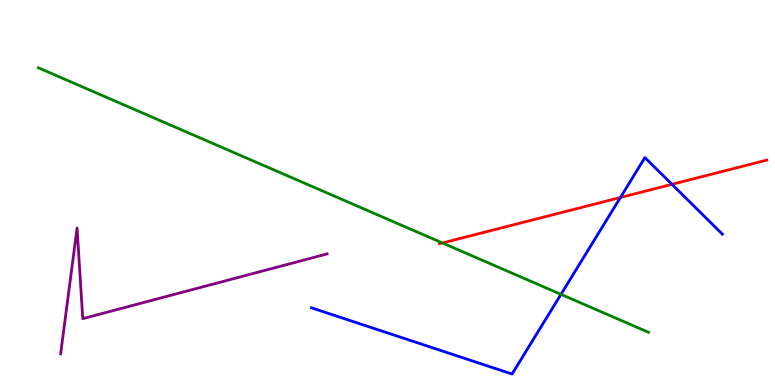[{'lines': ['blue', 'red'], 'intersections': [{'x': 8.01, 'y': 4.87}, {'x': 8.67, 'y': 5.21}]}, {'lines': ['green', 'red'], 'intersections': [{'x': 5.71, 'y': 3.69}]}, {'lines': ['purple', 'red'], 'intersections': []}, {'lines': ['blue', 'green'], 'intersections': [{'x': 7.24, 'y': 2.35}]}, {'lines': ['blue', 'purple'], 'intersections': []}, {'lines': ['green', 'purple'], 'intersections': []}]